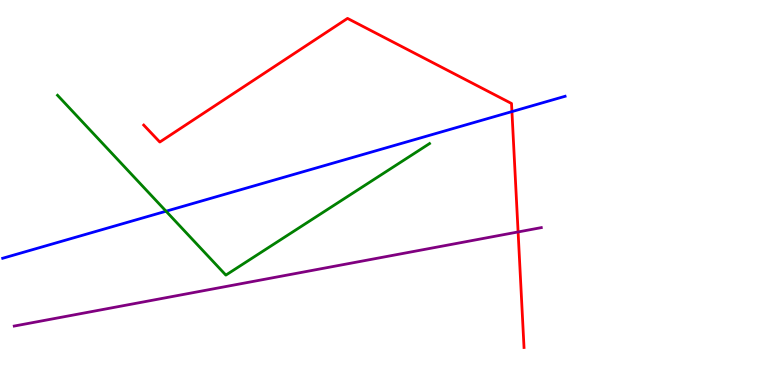[{'lines': ['blue', 'red'], 'intersections': [{'x': 6.61, 'y': 7.1}]}, {'lines': ['green', 'red'], 'intersections': []}, {'lines': ['purple', 'red'], 'intersections': [{'x': 6.69, 'y': 3.98}]}, {'lines': ['blue', 'green'], 'intersections': [{'x': 2.14, 'y': 4.51}]}, {'lines': ['blue', 'purple'], 'intersections': []}, {'lines': ['green', 'purple'], 'intersections': []}]